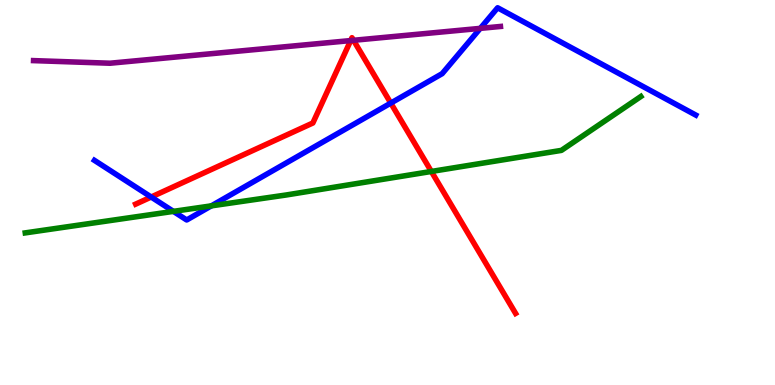[{'lines': ['blue', 'red'], 'intersections': [{'x': 1.95, 'y': 4.88}, {'x': 5.04, 'y': 7.32}]}, {'lines': ['green', 'red'], 'intersections': [{'x': 5.57, 'y': 5.55}]}, {'lines': ['purple', 'red'], 'intersections': [{'x': 4.52, 'y': 8.95}, {'x': 4.56, 'y': 8.95}]}, {'lines': ['blue', 'green'], 'intersections': [{'x': 2.24, 'y': 4.51}, {'x': 2.73, 'y': 4.65}]}, {'lines': ['blue', 'purple'], 'intersections': [{'x': 6.2, 'y': 9.26}]}, {'lines': ['green', 'purple'], 'intersections': []}]